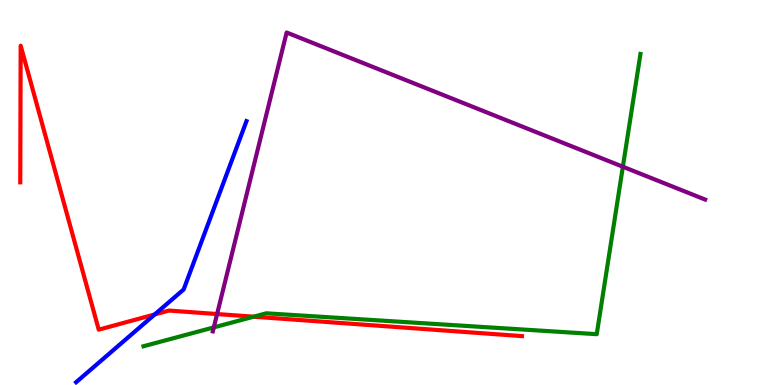[{'lines': ['blue', 'red'], 'intersections': [{'x': 2.0, 'y': 1.83}]}, {'lines': ['green', 'red'], 'intersections': [{'x': 3.27, 'y': 1.77}]}, {'lines': ['purple', 'red'], 'intersections': [{'x': 2.8, 'y': 1.84}]}, {'lines': ['blue', 'green'], 'intersections': []}, {'lines': ['blue', 'purple'], 'intersections': []}, {'lines': ['green', 'purple'], 'intersections': [{'x': 2.76, 'y': 1.5}, {'x': 8.04, 'y': 5.67}]}]